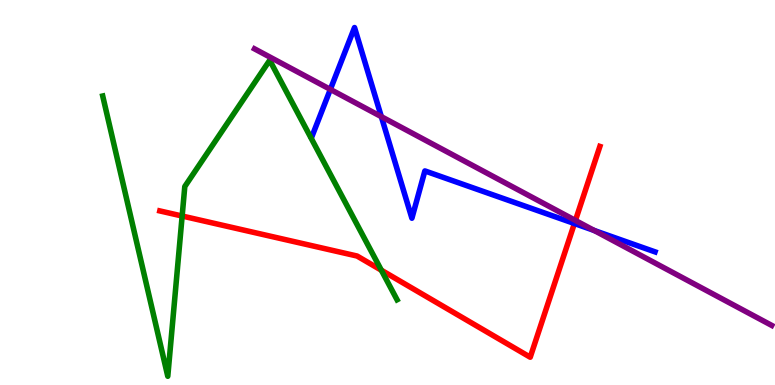[{'lines': ['blue', 'red'], 'intersections': [{'x': 7.41, 'y': 4.19}]}, {'lines': ['green', 'red'], 'intersections': [{'x': 2.35, 'y': 4.39}, {'x': 4.92, 'y': 2.98}]}, {'lines': ['purple', 'red'], 'intersections': [{'x': 7.42, 'y': 4.27}]}, {'lines': ['blue', 'green'], 'intersections': []}, {'lines': ['blue', 'purple'], 'intersections': [{'x': 4.26, 'y': 7.68}, {'x': 4.92, 'y': 6.97}, {'x': 7.67, 'y': 4.01}]}, {'lines': ['green', 'purple'], 'intersections': []}]